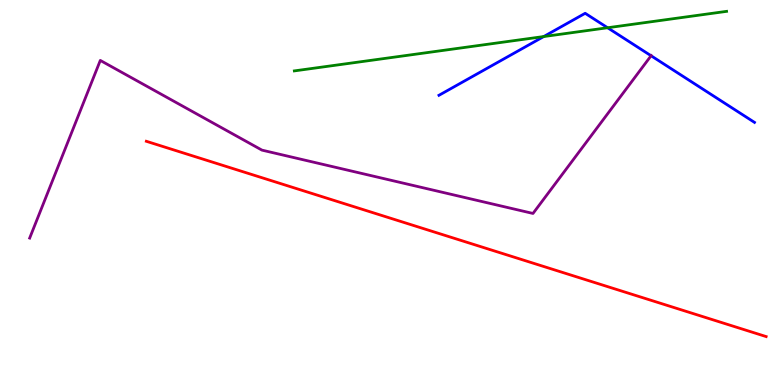[{'lines': ['blue', 'red'], 'intersections': []}, {'lines': ['green', 'red'], 'intersections': []}, {'lines': ['purple', 'red'], 'intersections': []}, {'lines': ['blue', 'green'], 'intersections': [{'x': 7.02, 'y': 9.05}, {'x': 7.84, 'y': 9.28}]}, {'lines': ['blue', 'purple'], 'intersections': [{'x': 8.4, 'y': 8.55}]}, {'lines': ['green', 'purple'], 'intersections': []}]